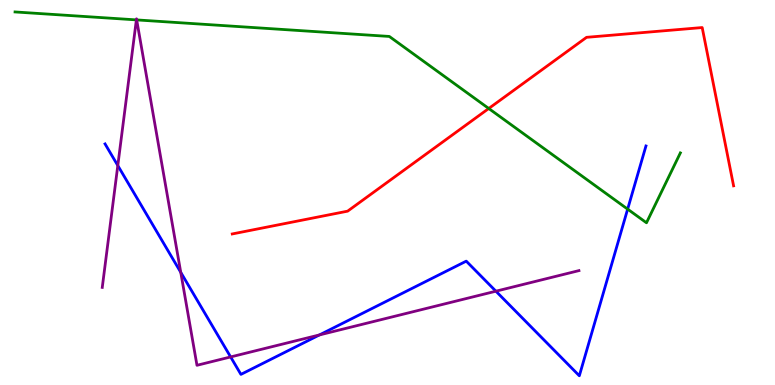[{'lines': ['blue', 'red'], 'intersections': []}, {'lines': ['green', 'red'], 'intersections': [{'x': 6.31, 'y': 7.18}]}, {'lines': ['purple', 'red'], 'intersections': []}, {'lines': ['blue', 'green'], 'intersections': [{'x': 8.1, 'y': 4.57}]}, {'lines': ['blue', 'purple'], 'intersections': [{'x': 1.52, 'y': 5.7}, {'x': 2.33, 'y': 2.93}, {'x': 2.98, 'y': 0.729}, {'x': 4.12, 'y': 1.3}, {'x': 6.4, 'y': 2.44}]}, {'lines': ['green', 'purple'], 'intersections': [{'x': 1.76, 'y': 9.48}, {'x': 1.76, 'y': 9.48}]}]